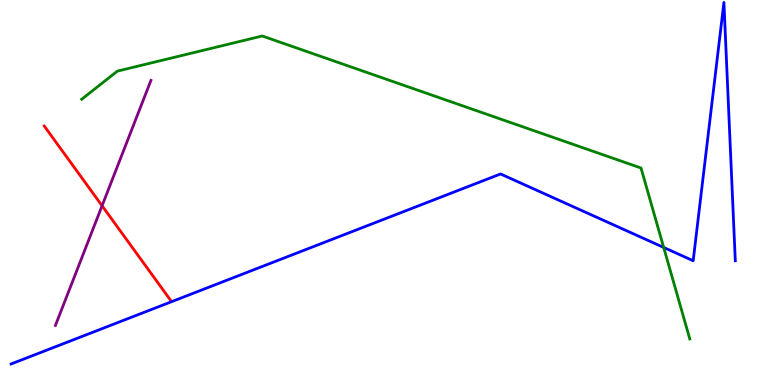[{'lines': ['blue', 'red'], 'intersections': []}, {'lines': ['green', 'red'], 'intersections': []}, {'lines': ['purple', 'red'], 'intersections': [{'x': 1.32, 'y': 4.66}]}, {'lines': ['blue', 'green'], 'intersections': [{'x': 8.56, 'y': 3.57}]}, {'lines': ['blue', 'purple'], 'intersections': []}, {'lines': ['green', 'purple'], 'intersections': []}]